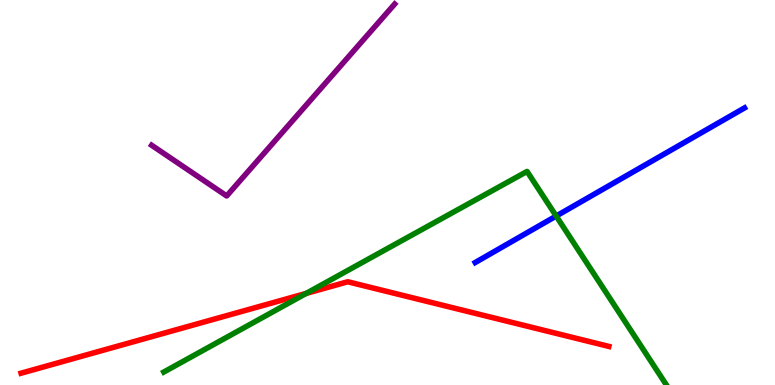[{'lines': ['blue', 'red'], 'intersections': []}, {'lines': ['green', 'red'], 'intersections': [{'x': 3.95, 'y': 2.38}]}, {'lines': ['purple', 'red'], 'intersections': []}, {'lines': ['blue', 'green'], 'intersections': [{'x': 7.18, 'y': 4.39}]}, {'lines': ['blue', 'purple'], 'intersections': []}, {'lines': ['green', 'purple'], 'intersections': []}]